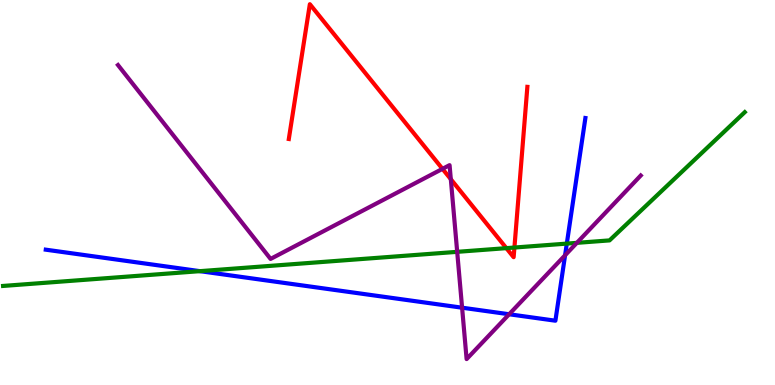[{'lines': ['blue', 'red'], 'intersections': []}, {'lines': ['green', 'red'], 'intersections': [{'x': 6.53, 'y': 3.55}, {'x': 6.64, 'y': 3.57}]}, {'lines': ['purple', 'red'], 'intersections': [{'x': 5.71, 'y': 5.61}, {'x': 5.82, 'y': 5.35}]}, {'lines': ['blue', 'green'], 'intersections': [{'x': 2.58, 'y': 2.96}, {'x': 7.31, 'y': 3.67}]}, {'lines': ['blue', 'purple'], 'intersections': [{'x': 5.96, 'y': 2.01}, {'x': 6.57, 'y': 1.84}, {'x': 7.29, 'y': 3.37}]}, {'lines': ['green', 'purple'], 'intersections': [{'x': 5.9, 'y': 3.46}, {'x': 7.44, 'y': 3.69}]}]